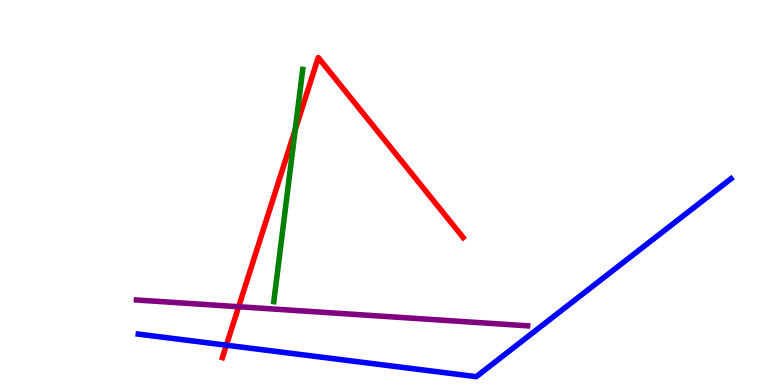[{'lines': ['blue', 'red'], 'intersections': [{'x': 2.92, 'y': 1.03}]}, {'lines': ['green', 'red'], 'intersections': [{'x': 3.81, 'y': 6.63}]}, {'lines': ['purple', 'red'], 'intersections': [{'x': 3.08, 'y': 2.03}]}, {'lines': ['blue', 'green'], 'intersections': []}, {'lines': ['blue', 'purple'], 'intersections': []}, {'lines': ['green', 'purple'], 'intersections': []}]